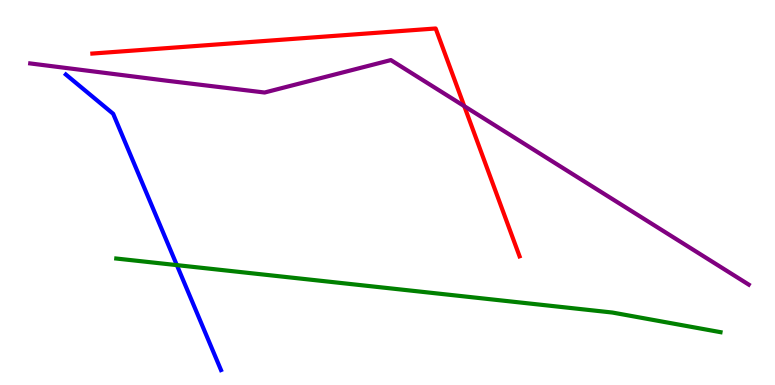[{'lines': ['blue', 'red'], 'intersections': []}, {'lines': ['green', 'red'], 'intersections': []}, {'lines': ['purple', 'red'], 'intersections': [{'x': 5.99, 'y': 7.24}]}, {'lines': ['blue', 'green'], 'intersections': [{'x': 2.28, 'y': 3.11}]}, {'lines': ['blue', 'purple'], 'intersections': []}, {'lines': ['green', 'purple'], 'intersections': []}]